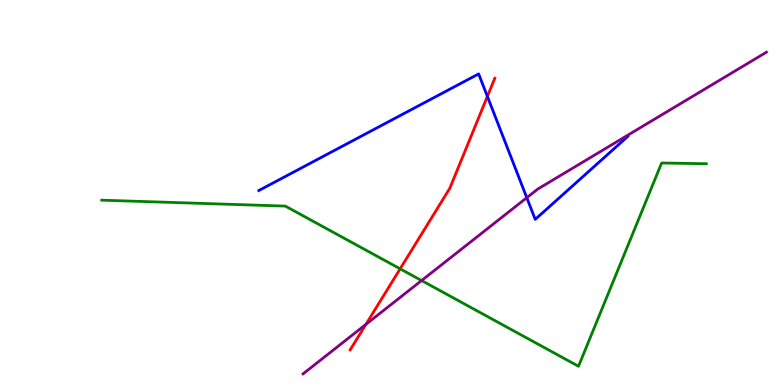[{'lines': ['blue', 'red'], 'intersections': [{'x': 6.29, 'y': 7.5}]}, {'lines': ['green', 'red'], 'intersections': [{'x': 5.16, 'y': 3.02}]}, {'lines': ['purple', 'red'], 'intersections': [{'x': 4.72, 'y': 1.57}]}, {'lines': ['blue', 'green'], 'intersections': []}, {'lines': ['blue', 'purple'], 'intersections': [{'x': 6.8, 'y': 4.86}]}, {'lines': ['green', 'purple'], 'intersections': [{'x': 5.44, 'y': 2.71}]}]